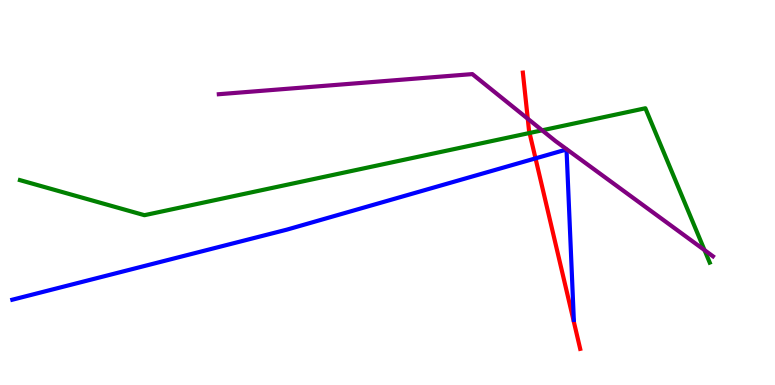[{'lines': ['blue', 'red'], 'intersections': [{'x': 6.91, 'y': 5.89}]}, {'lines': ['green', 'red'], 'intersections': [{'x': 6.83, 'y': 6.55}]}, {'lines': ['purple', 'red'], 'intersections': [{'x': 6.81, 'y': 6.92}]}, {'lines': ['blue', 'green'], 'intersections': []}, {'lines': ['blue', 'purple'], 'intersections': []}, {'lines': ['green', 'purple'], 'intersections': [{'x': 7.0, 'y': 6.62}, {'x': 9.09, 'y': 3.5}]}]